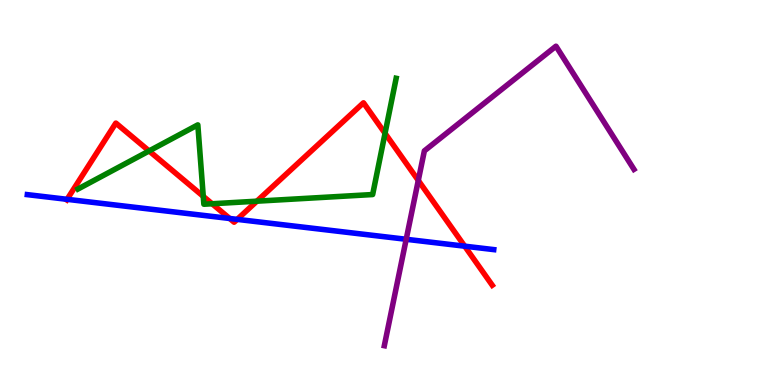[{'lines': ['blue', 'red'], 'intersections': [{'x': 0.866, 'y': 4.82}, {'x': 2.96, 'y': 4.33}, {'x': 3.06, 'y': 4.3}, {'x': 6.0, 'y': 3.61}]}, {'lines': ['green', 'red'], 'intersections': [{'x': 1.92, 'y': 6.08}, {'x': 2.62, 'y': 4.9}, {'x': 2.74, 'y': 4.71}, {'x': 3.31, 'y': 4.77}, {'x': 4.97, 'y': 6.54}]}, {'lines': ['purple', 'red'], 'intersections': [{'x': 5.4, 'y': 5.31}]}, {'lines': ['blue', 'green'], 'intersections': []}, {'lines': ['blue', 'purple'], 'intersections': [{'x': 5.24, 'y': 3.78}]}, {'lines': ['green', 'purple'], 'intersections': []}]